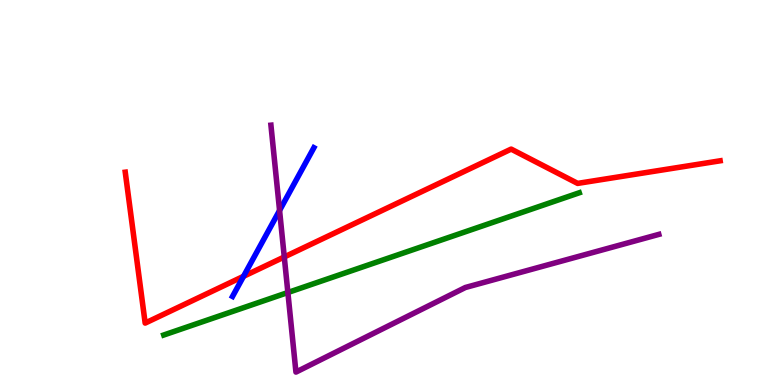[{'lines': ['blue', 'red'], 'intersections': [{'x': 3.14, 'y': 2.82}]}, {'lines': ['green', 'red'], 'intersections': []}, {'lines': ['purple', 'red'], 'intersections': [{'x': 3.67, 'y': 3.33}]}, {'lines': ['blue', 'green'], 'intersections': []}, {'lines': ['blue', 'purple'], 'intersections': [{'x': 3.61, 'y': 4.53}]}, {'lines': ['green', 'purple'], 'intersections': [{'x': 3.71, 'y': 2.4}]}]